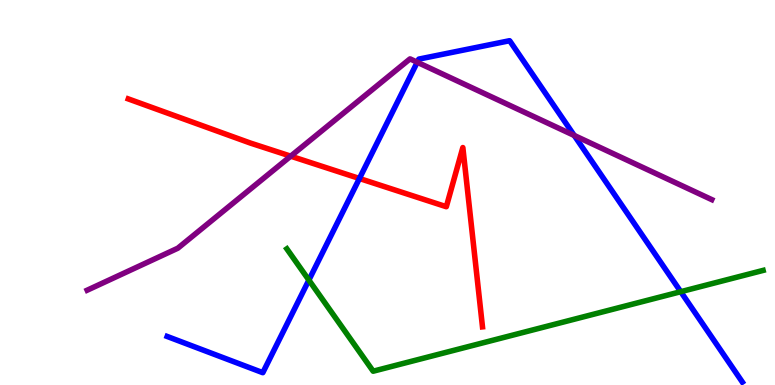[{'lines': ['blue', 'red'], 'intersections': [{'x': 4.64, 'y': 5.36}]}, {'lines': ['green', 'red'], 'intersections': []}, {'lines': ['purple', 'red'], 'intersections': [{'x': 3.75, 'y': 5.94}]}, {'lines': ['blue', 'green'], 'intersections': [{'x': 3.99, 'y': 2.73}, {'x': 8.78, 'y': 2.42}]}, {'lines': ['blue', 'purple'], 'intersections': [{'x': 5.38, 'y': 8.38}, {'x': 7.41, 'y': 6.48}]}, {'lines': ['green', 'purple'], 'intersections': []}]